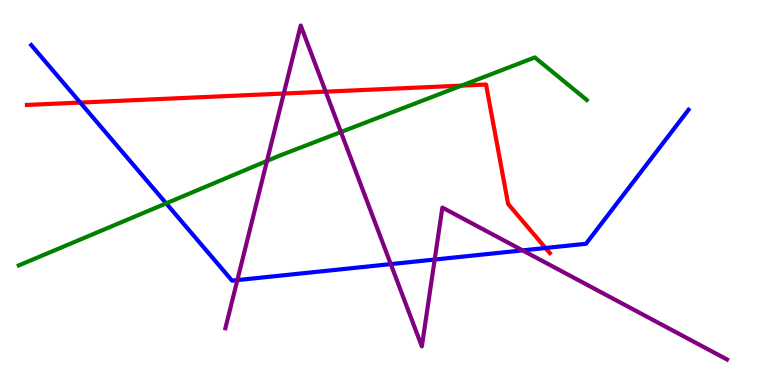[{'lines': ['blue', 'red'], 'intersections': [{'x': 1.04, 'y': 7.34}, {'x': 7.04, 'y': 3.56}]}, {'lines': ['green', 'red'], 'intersections': [{'x': 5.96, 'y': 7.78}]}, {'lines': ['purple', 'red'], 'intersections': [{'x': 3.66, 'y': 7.57}, {'x': 4.2, 'y': 7.62}]}, {'lines': ['blue', 'green'], 'intersections': [{'x': 2.14, 'y': 4.72}]}, {'lines': ['blue', 'purple'], 'intersections': [{'x': 3.06, 'y': 2.72}, {'x': 5.04, 'y': 3.14}, {'x': 5.61, 'y': 3.26}, {'x': 6.74, 'y': 3.5}]}, {'lines': ['green', 'purple'], 'intersections': [{'x': 3.45, 'y': 5.82}, {'x': 4.4, 'y': 6.57}]}]